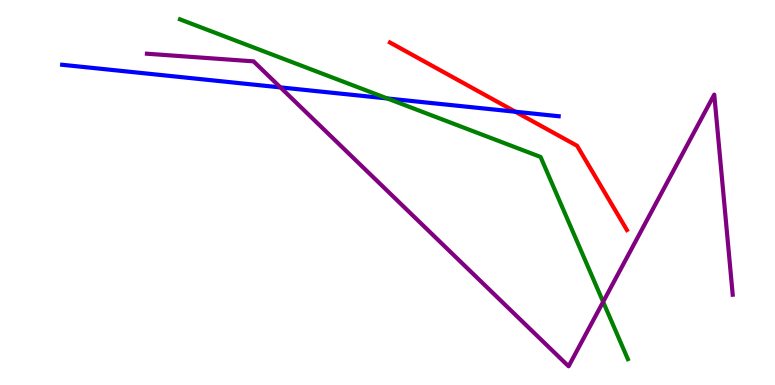[{'lines': ['blue', 'red'], 'intersections': [{'x': 6.65, 'y': 7.1}]}, {'lines': ['green', 'red'], 'intersections': []}, {'lines': ['purple', 'red'], 'intersections': []}, {'lines': ['blue', 'green'], 'intersections': [{'x': 5.0, 'y': 7.44}]}, {'lines': ['blue', 'purple'], 'intersections': [{'x': 3.62, 'y': 7.73}]}, {'lines': ['green', 'purple'], 'intersections': [{'x': 7.78, 'y': 2.16}]}]